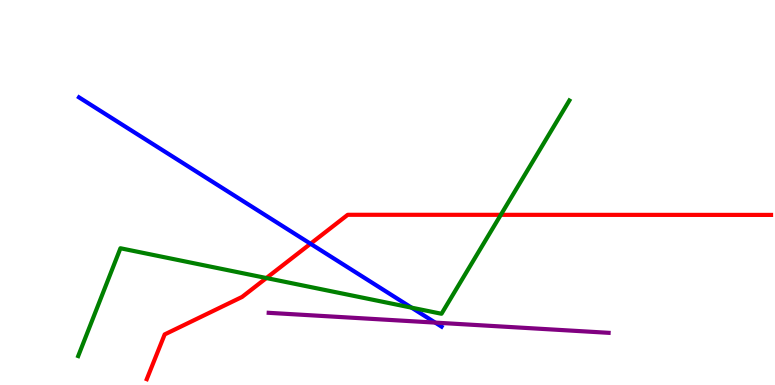[{'lines': ['blue', 'red'], 'intersections': [{'x': 4.01, 'y': 3.67}]}, {'lines': ['green', 'red'], 'intersections': [{'x': 3.44, 'y': 2.78}, {'x': 6.46, 'y': 4.42}]}, {'lines': ['purple', 'red'], 'intersections': []}, {'lines': ['blue', 'green'], 'intersections': [{'x': 5.31, 'y': 2.01}]}, {'lines': ['blue', 'purple'], 'intersections': [{'x': 5.62, 'y': 1.62}]}, {'lines': ['green', 'purple'], 'intersections': []}]